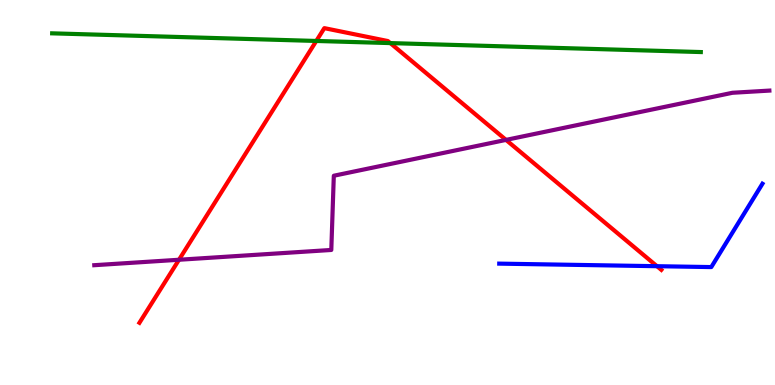[{'lines': ['blue', 'red'], 'intersections': [{'x': 8.48, 'y': 3.09}]}, {'lines': ['green', 'red'], 'intersections': [{'x': 4.08, 'y': 8.94}, {'x': 5.04, 'y': 8.88}]}, {'lines': ['purple', 'red'], 'intersections': [{'x': 2.31, 'y': 3.25}, {'x': 6.53, 'y': 6.37}]}, {'lines': ['blue', 'green'], 'intersections': []}, {'lines': ['blue', 'purple'], 'intersections': []}, {'lines': ['green', 'purple'], 'intersections': []}]